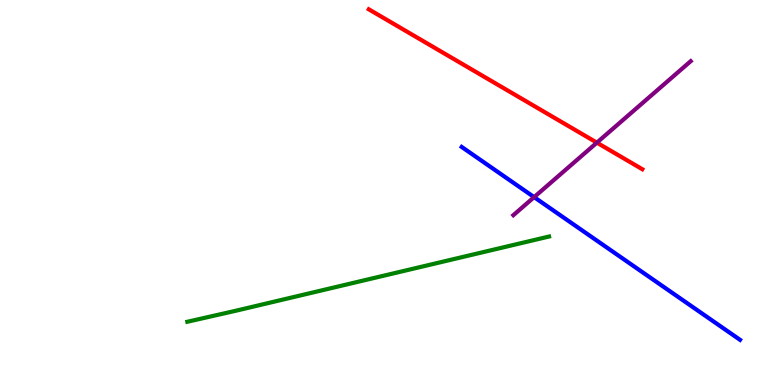[{'lines': ['blue', 'red'], 'intersections': []}, {'lines': ['green', 'red'], 'intersections': []}, {'lines': ['purple', 'red'], 'intersections': [{'x': 7.7, 'y': 6.29}]}, {'lines': ['blue', 'green'], 'intersections': []}, {'lines': ['blue', 'purple'], 'intersections': [{'x': 6.89, 'y': 4.88}]}, {'lines': ['green', 'purple'], 'intersections': []}]